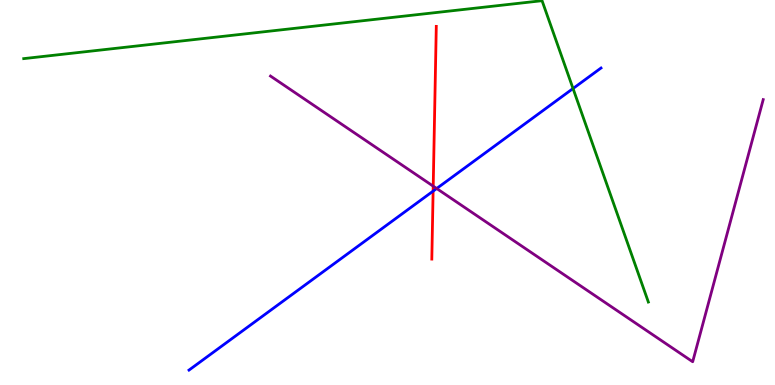[{'lines': ['blue', 'red'], 'intersections': [{'x': 5.59, 'y': 5.04}]}, {'lines': ['green', 'red'], 'intersections': []}, {'lines': ['purple', 'red'], 'intersections': [{'x': 5.59, 'y': 5.16}]}, {'lines': ['blue', 'green'], 'intersections': [{'x': 7.39, 'y': 7.7}]}, {'lines': ['blue', 'purple'], 'intersections': [{'x': 5.63, 'y': 5.1}]}, {'lines': ['green', 'purple'], 'intersections': []}]